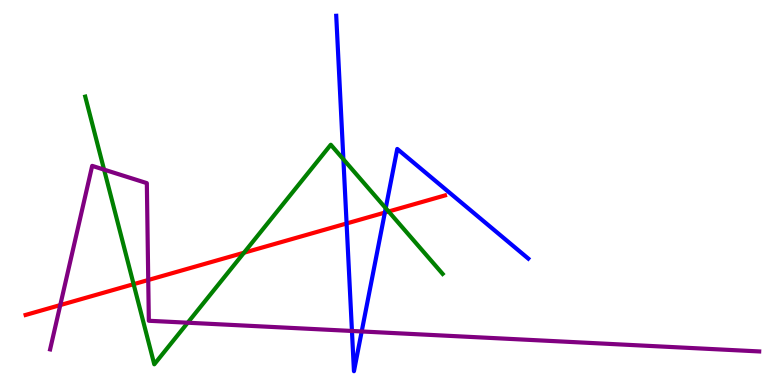[{'lines': ['blue', 'red'], 'intersections': [{'x': 4.47, 'y': 4.2}, {'x': 4.97, 'y': 4.48}]}, {'lines': ['green', 'red'], 'intersections': [{'x': 1.72, 'y': 2.62}, {'x': 3.15, 'y': 3.44}, {'x': 5.01, 'y': 4.51}]}, {'lines': ['purple', 'red'], 'intersections': [{'x': 0.778, 'y': 2.08}, {'x': 1.91, 'y': 2.73}]}, {'lines': ['blue', 'green'], 'intersections': [{'x': 4.43, 'y': 5.86}, {'x': 4.98, 'y': 4.59}]}, {'lines': ['blue', 'purple'], 'intersections': [{'x': 4.54, 'y': 1.4}, {'x': 4.67, 'y': 1.39}]}, {'lines': ['green', 'purple'], 'intersections': [{'x': 1.34, 'y': 5.59}, {'x': 2.42, 'y': 1.62}]}]